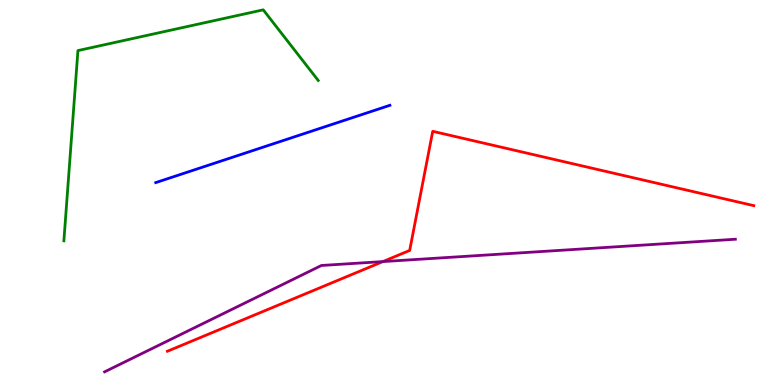[{'lines': ['blue', 'red'], 'intersections': []}, {'lines': ['green', 'red'], 'intersections': []}, {'lines': ['purple', 'red'], 'intersections': [{'x': 4.94, 'y': 3.21}]}, {'lines': ['blue', 'green'], 'intersections': []}, {'lines': ['blue', 'purple'], 'intersections': []}, {'lines': ['green', 'purple'], 'intersections': []}]